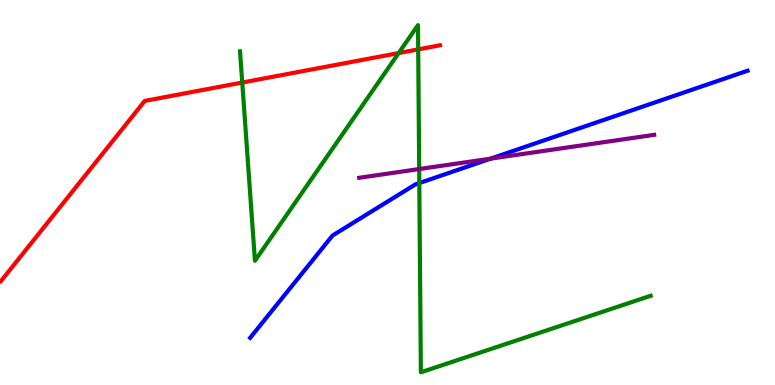[{'lines': ['blue', 'red'], 'intersections': []}, {'lines': ['green', 'red'], 'intersections': [{'x': 3.13, 'y': 7.86}, {'x': 5.14, 'y': 8.62}, {'x': 5.4, 'y': 8.72}]}, {'lines': ['purple', 'red'], 'intersections': []}, {'lines': ['blue', 'green'], 'intersections': [{'x': 5.41, 'y': 5.24}]}, {'lines': ['blue', 'purple'], 'intersections': [{'x': 6.33, 'y': 5.88}]}, {'lines': ['green', 'purple'], 'intersections': [{'x': 5.41, 'y': 5.61}]}]